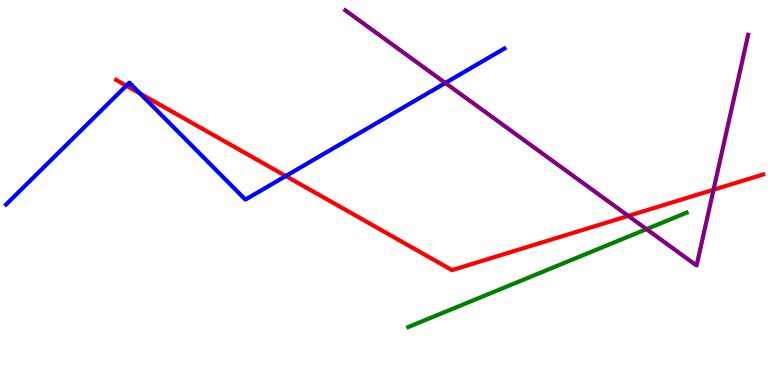[{'lines': ['blue', 'red'], 'intersections': [{'x': 1.63, 'y': 7.77}, {'x': 1.81, 'y': 7.57}, {'x': 3.69, 'y': 5.43}]}, {'lines': ['green', 'red'], 'intersections': []}, {'lines': ['purple', 'red'], 'intersections': [{'x': 8.11, 'y': 4.39}, {'x': 9.21, 'y': 5.07}]}, {'lines': ['blue', 'green'], 'intersections': []}, {'lines': ['blue', 'purple'], 'intersections': [{'x': 5.75, 'y': 7.84}]}, {'lines': ['green', 'purple'], 'intersections': [{'x': 8.34, 'y': 4.05}]}]